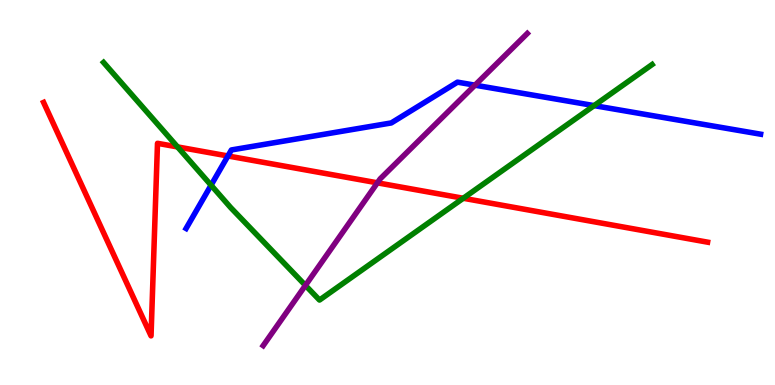[{'lines': ['blue', 'red'], 'intersections': [{'x': 2.94, 'y': 5.95}]}, {'lines': ['green', 'red'], 'intersections': [{'x': 2.29, 'y': 6.18}, {'x': 5.98, 'y': 4.85}]}, {'lines': ['purple', 'red'], 'intersections': [{'x': 4.87, 'y': 5.25}]}, {'lines': ['blue', 'green'], 'intersections': [{'x': 2.72, 'y': 5.19}, {'x': 7.67, 'y': 7.26}]}, {'lines': ['blue', 'purple'], 'intersections': [{'x': 6.13, 'y': 7.79}]}, {'lines': ['green', 'purple'], 'intersections': [{'x': 3.94, 'y': 2.59}]}]